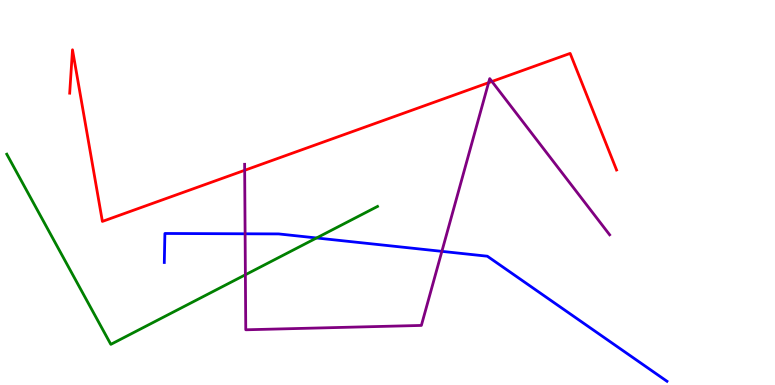[{'lines': ['blue', 'red'], 'intersections': []}, {'lines': ['green', 'red'], 'intersections': []}, {'lines': ['purple', 'red'], 'intersections': [{'x': 3.16, 'y': 5.58}, {'x': 6.3, 'y': 7.85}, {'x': 6.35, 'y': 7.88}]}, {'lines': ['blue', 'green'], 'intersections': [{'x': 4.08, 'y': 3.82}]}, {'lines': ['blue', 'purple'], 'intersections': [{'x': 3.16, 'y': 3.93}, {'x': 5.7, 'y': 3.47}]}, {'lines': ['green', 'purple'], 'intersections': [{'x': 3.17, 'y': 2.86}]}]